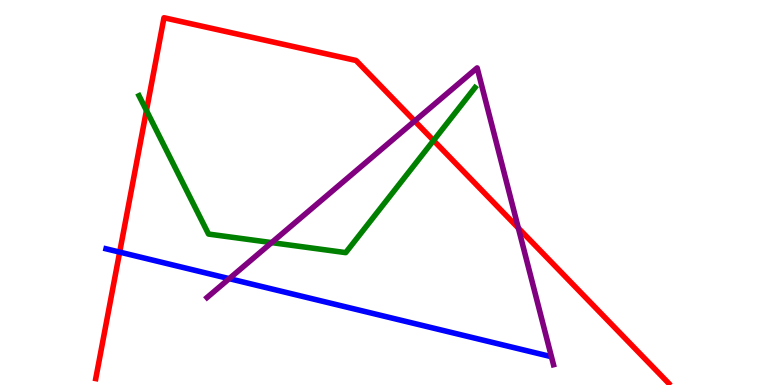[{'lines': ['blue', 'red'], 'intersections': [{'x': 1.54, 'y': 3.45}]}, {'lines': ['green', 'red'], 'intersections': [{'x': 1.89, 'y': 7.13}, {'x': 5.59, 'y': 6.35}]}, {'lines': ['purple', 'red'], 'intersections': [{'x': 5.35, 'y': 6.86}, {'x': 6.69, 'y': 4.08}]}, {'lines': ['blue', 'green'], 'intersections': []}, {'lines': ['blue', 'purple'], 'intersections': [{'x': 2.96, 'y': 2.76}]}, {'lines': ['green', 'purple'], 'intersections': [{'x': 3.51, 'y': 3.7}]}]